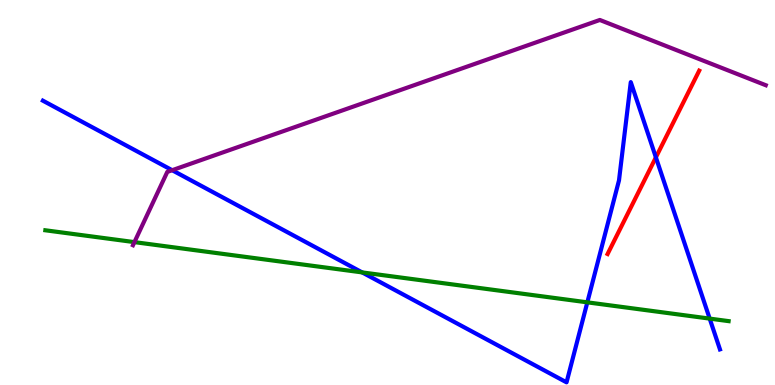[{'lines': ['blue', 'red'], 'intersections': [{'x': 8.46, 'y': 5.91}]}, {'lines': ['green', 'red'], 'intersections': []}, {'lines': ['purple', 'red'], 'intersections': []}, {'lines': ['blue', 'green'], 'intersections': [{'x': 4.67, 'y': 2.92}, {'x': 7.58, 'y': 2.15}, {'x': 9.16, 'y': 1.72}]}, {'lines': ['blue', 'purple'], 'intersections': [{'x': 2.22, 'y': 5.58}]}, {'lines': ['green', 'purple'], 'intersections': [{'x': 1.73, 'y': 3.71}]}]